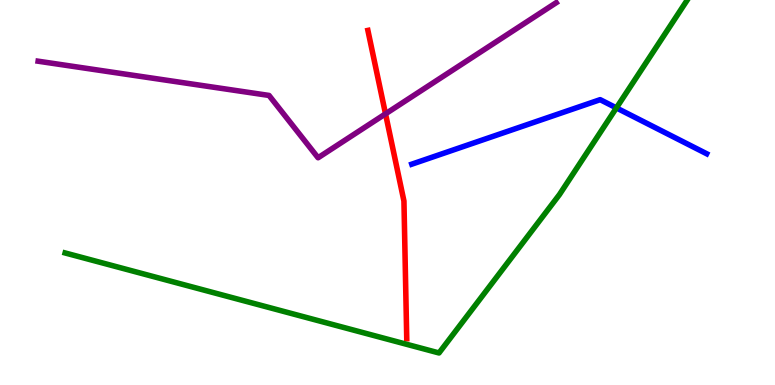[{'lines': ['blue', 'red'], 'intersections': []}, {'lines': ['green', 'red'], 'intersections': []}, {'lines': ['purple', 'red'], 'intersections': [{'x': 4.97, 'y': 7.04}]}, {'lines': ['blue', 'green'], 'intersections': [{'x': 7.95, 'y': 7.2}]}, {'lines': ['blue', 'purple'], 'intersections': []}, {'lines': ['green', 'purple'], 'intersections': []}]